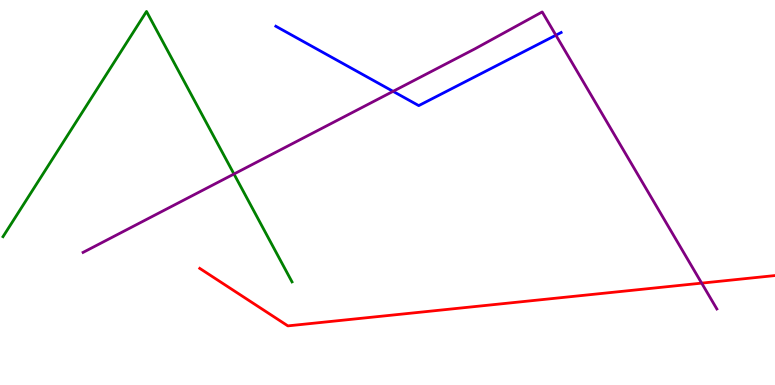[{'lines': ['blue', 'red'], 'intersections': []}, {'lines': ['green', 'red'], 'intersections': []}, {'lines': ['purple', 'red'], 'intersections': [{'x': 9.05, 'y': 2.65}]}, {'lines': ['blue', 'green'], 'intersections': []}, {'lines': ['blue', 'purple'], 'intersections': [{'x': 5.07, 'y': 7.63}, {'x': 7.17, 'y': 9.09}]}, {'lines': ['green', 'purple'], 'intersections': [{'x': 3.02, 'y': 5.48}]}]